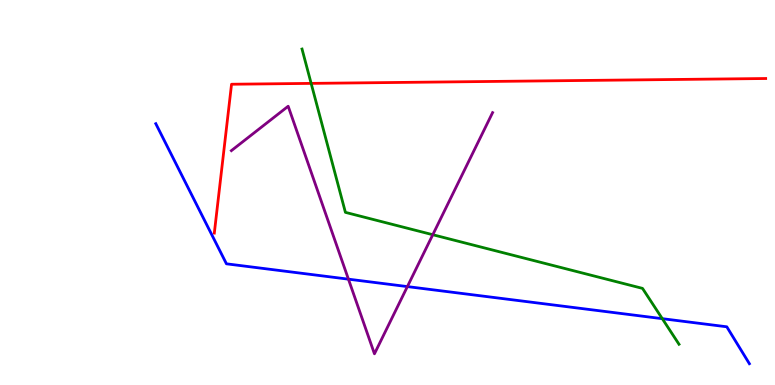[{'lines': ['blue', 'red'], 'intersections': []}, {'lines': ['green', 'red'], 'intersections': [{'x': 4.01, 'y': 7.83}]}, {'lines': ['purple', 'red'], 'intersections': []}, {'lines': ['blue', 'green'], 'intersections': [{'x': 8.55, 'y': 1.72}]}, {'lines': ['blue', 'purple'], 'intersections': [{'x': 4.5, 'y': 2.75}, {'x': 5.26, 'y': 2.56}]}, {'lines': ['green', 'purple'], 'intersections': [{'x': 5.58, 'y': 3.9}]}]